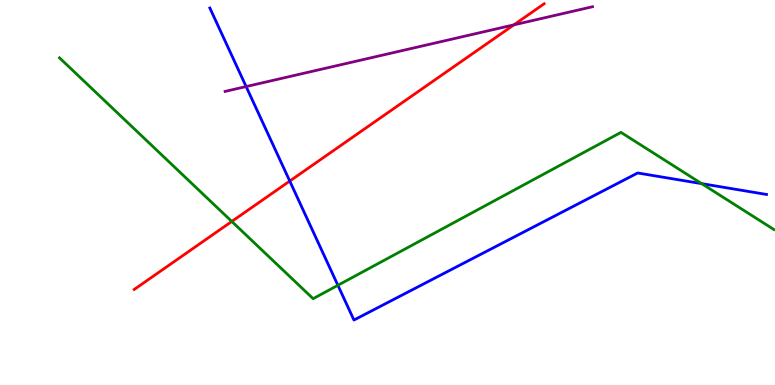[{'lines': ['blue', 'red'], 'intersections': [{'x': 3.74, 'y': 5.3}]}, {'lines': ['green', 'red'], 'intersections': [{'x': 2.99, 'y': 4.25}]}, {'lines': ['purple', 'red'], 'intersections': [{'x': 6.63, 'y': 9.35}]}, {'lines': ['blue', 'green'], 'intersections': [{'x': 4.36, 'y': 2.59}, {'x': 9.05, 'y': 5.23}]}, {'lines': ['blue', 'purple'], 'intersections': [{'x': 3.18, 'y': 7.75}]}, {'lines': ['green', 'purple'], 'intersections': []}]